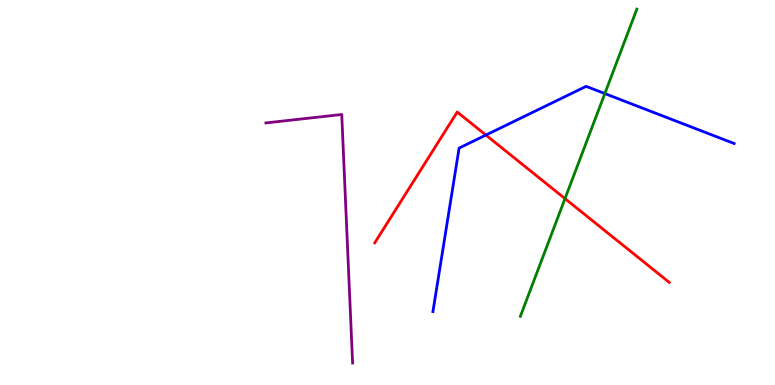[{'lines': ['blue', 'red'], 'intersections': [{'x': 6.27, 'y': 6.49}]}, {'lines': ['green', 'red'], 'intersections': [{'x': 7.29, 'y': 4.84}]}, {'lines': ['purple', 'red'], 'intersections': []}, {'lines': ['blue', 'green'], 'intersections': [{'x': 7.8, 'y': 7.57}]}, {'lines': ['blue', 'purple'], 'intersections': []}, {'lines': ['green', 'purple'], 'intersections': []}]